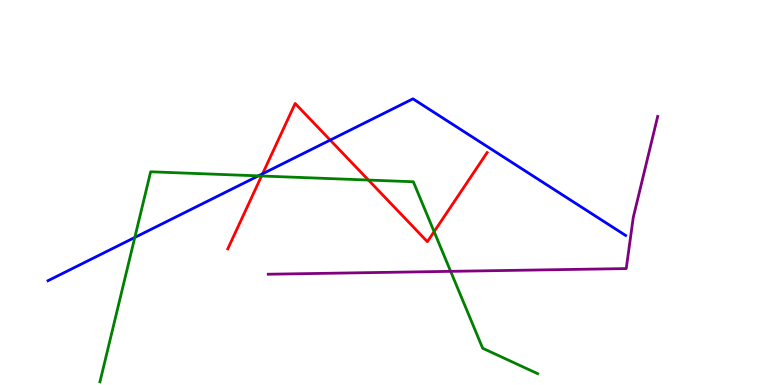[{'lines': ['blue', 'red'], 'intersections': [{'x': 3.39, 'y': 5.49}, {'x': 4.26, 'y': 6.36}]}, {'lines': ['green', 'red'], 'intersections': [{'x': 3.37, 'y': 5.43}, {'x': 4.75, 'y': 5.32}, {'x': 5.6, 'y': 3.98}]}, {'lines': ['purple', 'red'], 'intersections': []}, {'lines': ['blue', 'green'], 'intersections': [{'x': 1.74, 'y': 3.83}, {'x': 3.33, 'y': 5.43}]}, {'lines': ['blue', 'purple'], 'intersections': []}, {'lines': ['green', 'purple'], 'intersections': [{'x': 5.81, 'y': 2.95}]}]